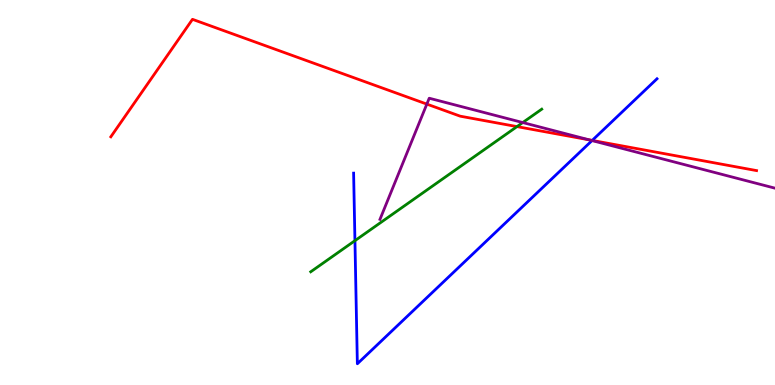[{'lines': ['blue', 'red'], 'intersections': [{'x': 7.64, 'y': 6.35}]}, {'lines': ['green', 'red'], 'intersections': [{'x': 6.67, 'y': 6.71}]}, {'lines': ['purple', 'red'], 'intersections': [{'x': 5.51, 'y': 7.3}, {'x': 7.61, 'y': 6.37}]}, {'lines': ['blue', 'green'], 'intersections': [{'x': 4.58, 'y': 3.75}]}, {'lines': ['blue', 'purple'], 'intersections': [{'x': 7.64, 'y': 6.35}]}, {'lines': ['green', 'purple'], 'intersections': [{'x': 6.75, 'y': 6.82}]}]